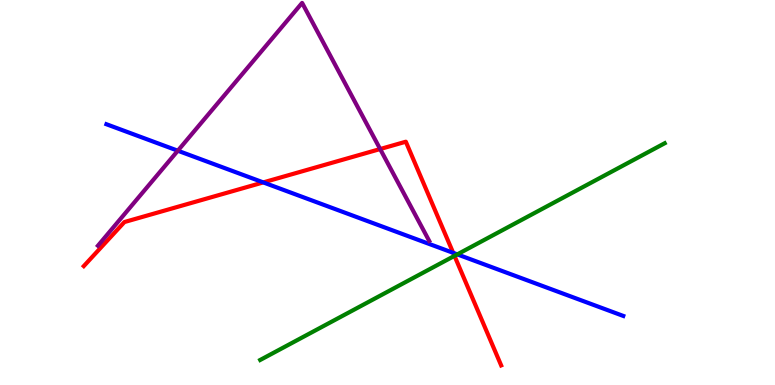[{'lines': ['blue', 'red'], 'intersections': [{'x': 3.4, 'y': 5.26}, {'x': 5.85, 'y': 3.43}]}, {'lines': ['green', 'red'], 'intersections': [{'x': 5.86, 'y': 3.35}]}, {'lines': ['purple', 'red'], 'intersections': [{'x': 4.91, 'y': 6.13}]}, {'lines': ['blue', 'green'], 'intersections': [{'x': 5.9, 'y': 3.39}]}, {'lines': ['blue', 'purple'], 'intersections': [{'x': 2.29, 'y': 6.09}]}, {'lines': ['green', 'purple'], 'intersections': []}]